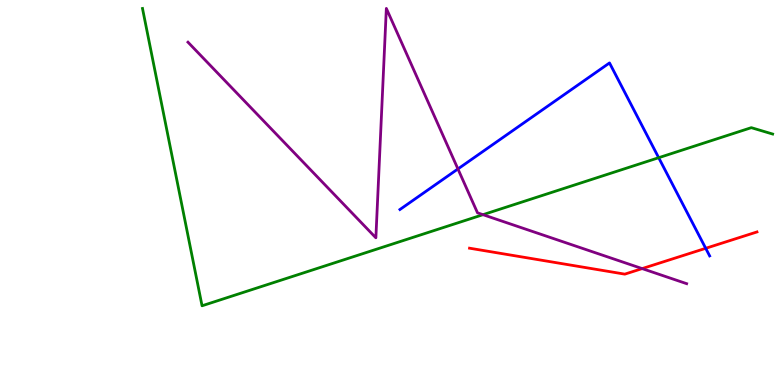[{'lines': ['blue', 'red'], 'intersections': [{'x': 9.11, 'y': 3.55}]}, {'lines': ['green', 'red'], 'intersections': []}, {'lines': ['purple', 'red'], 'intersections': [{'x': 8.29, 'y': 3.02}]}, {'lines': ['blue', 'green'], 'intersections': [{'x': 8.5, 'y': 5.9}]}, {'lines': ['blue', 'purple'], 'intersections': [{'x': 5.91, 'y': 5.61}]}, {'lines': ['green', 'purple'], 'intersections': [{'x': 6.23, 'y': 4.42}]}]